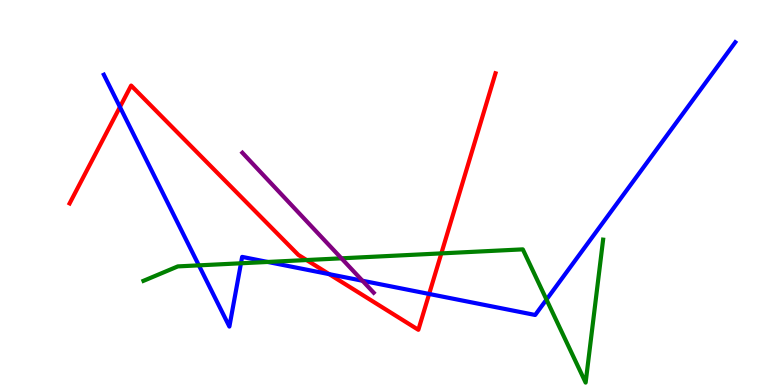[{'lines': ['blue', 'red'], 'intersections': [{'x': 1.55, 'y': 7.22}, {'x': 4.25, 'y': 2.88}, {'x': 5.54, 'y': 2.36}]}, {'lines': ['green', 'red'], 'intersections': [{'x': 3.96, 'y': 3.25}, {'x': 5.69, 'y': 3.42}]}, {'lines': ['purple', 'red'], 'intersections': []}, {'lines': ['blue', 'green'], 'intersections': [{'x': 2.57, 'y': 3.11}, {'x': 3.11, 'y': 3.16}, {'x': 3.45, 'y': 3.2}, {'x': 7.05, 'y': 2.22}]}, {'lines': ['blue', 'purple'], 'intersections': [{'x': 4.68, 'y': 2.71}]}, {'lines': ['green', 'purple'], 'intersections': [{'x': 4.41, 'y': 3.29}]}]